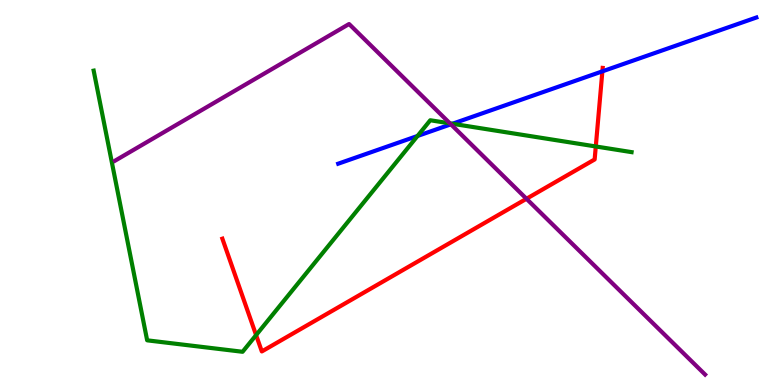[{'lines': ['blue', 'red'], 'intersections': [{'x': 7.77, 'y': 8.15}]}, {'lines': ['green', 'red'], 'intersections': [{'x': 3.3, 'y': 1.3}, {'x': 7.69, 'y': 6.2}]}, {'lines': ['purple', 'red'], 'intersections': [{'x': 6.79, 'y': 4.84}]}, {'lines': ['blue', 'green'], 'intersections': [{'x': 5.39, 'y': 6.47}, {'x': 5.84, 'y': 6.79}]}, {'lines': ['blue', 'purple'], 'intersections': [{'x': 5.82, 'y': 6.77}]}, {'lines': ['green', 'purple'], 'intersections': [{'x': 5.81, 'y': 6.8}]}]